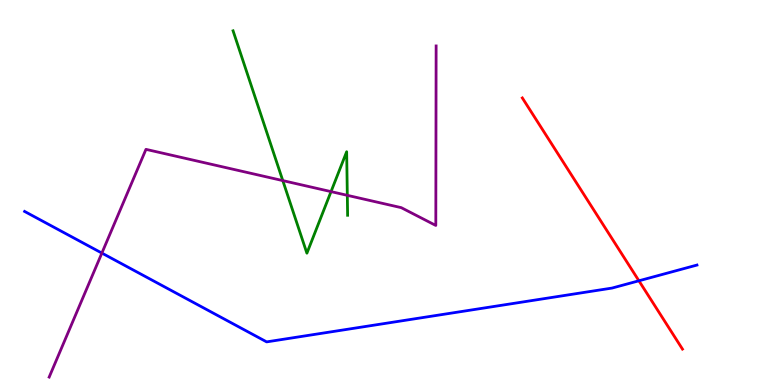[{'lines': ['blue', 'red'], 'intersections': [{'x': 8.24, 'y': 2.71}]}, {'lines': ['green', 'red'], 'intersections': []}, {'lines': ['purple', 'red'], 'intersections': []}, {'lines': ['blue', 'green'], 'intersections': []}, {'lines': ['blue', 'purple'], 'intersections': [{'x': 1.31, 'y': 3.43}]}, {'lines': ['green', 'purple'], 'intersections': [{'x': 3.65, 'y': 5.31}, {'x': 4.27, 'y': 5.02}, {'x': 4.48, 'y': 4.93}]}]